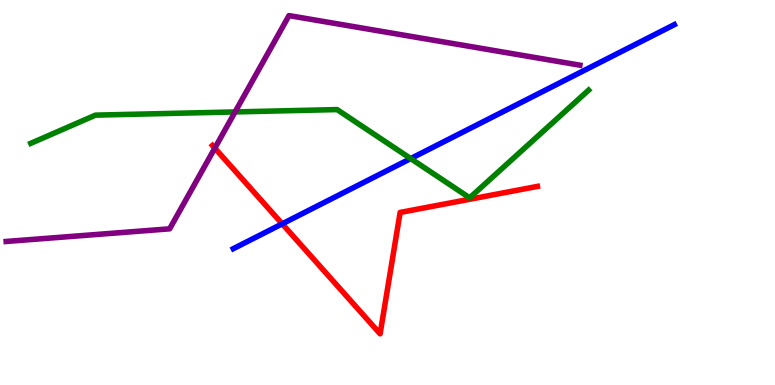[{'lines': ['blue', 'red'], 'intersections': [{'x': 3.64, 'y': 4.19}]}, {'lines': ['green', 'red'], 'intersections': []}, {'lines': ['purple', 'red'], 'intersections': [{'x': 2.77, 'y': 6.15}]}, {'lines': ['blue', 'green'], 'intersections': [{'x': 5.3, 'y': 5.88}]}, {'lines': ['blue', 'purple'], 'intersections': []}, {'lines': ['green', 'purple'], 'intersections': [{'x': 3.03, 'y': 7.09}]}]